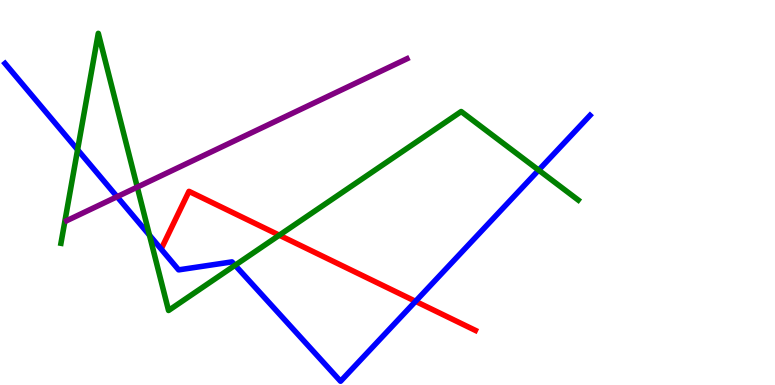[{'lines': ['blue', 'red'], 'intersections': [{'x': 5.36, 'y': 2.17}]}, {'lines': ['green', 'red'], 'intersections': [{'x': 3.6, 'y': 3.89}]}, {'lines': ['purple', 'red'], 'intersections': []}, {'lines': ['blue', 'green'], 'intersections': [{'x': 1.0, 'y': 6.11}, {'x': 1.93, 'y': 3.89}, {'x': 3.03, 'y': 3.11}, {'x': 6.95, 'y': 5.58}]}, {'lines': ['blue', 'purple'], 'intersections': [{'x': 1.51, 'y': 4.89}]}, {'lines': ['green', 'purple'], 'intersections': [{'x': 1.77, 'y': 5.14}]}]